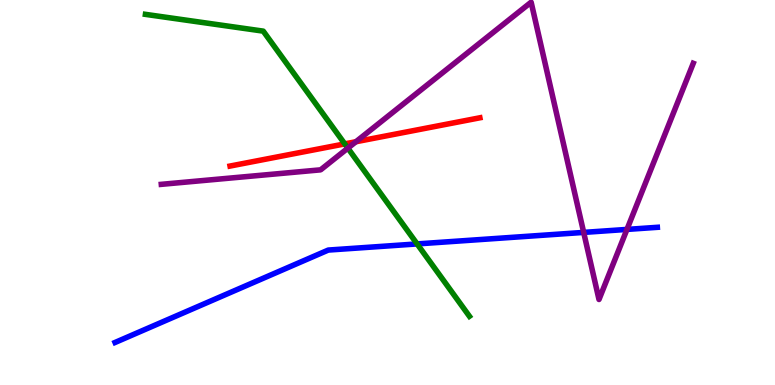[{'lines': ['blue', 'red'], 'intersections': []}, {'lines': ['green', 'red'], 'intersections': [{'x': 4.45, 'y': 6.26}]}, {'lines': ['purple', 'red'], 'intersections': [{'x': 4.59, 'y': 6.32}]}, {'lines': ['blue', 'green'], 'intersections': [{'x': 5.38, 'y': 3.66}]}, {'lines': ['blue', 'purple'], 'intersections': [{'x': 7.53, 'y': 3.96}, {'x': 8.09, 'y': 4.04}]}, {'lines': ['green', 'purple'], 'intersections': [{'x': 4.49, 'y': 6.15}]}]